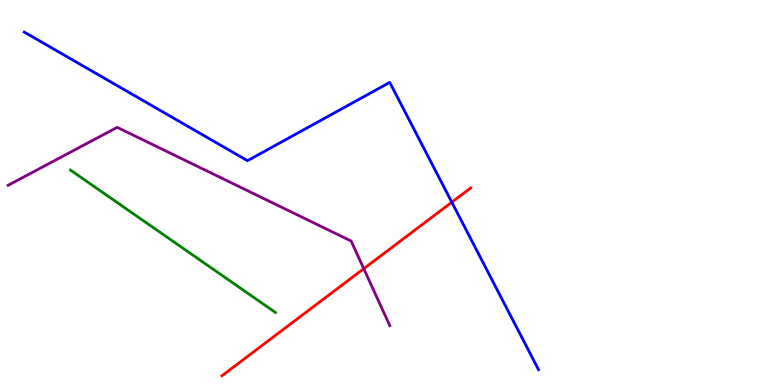[{'lines': ['blue', 'red'], 'intersections': [{'x': 5.83, 'y': 4.75}]}, {'lines': ['green', 'red'], 'intersections': []}, {'lines': ['purple', 'red'], 'intersections': [{'x': 4.69, 'y': 3.02}]}, {'lines': ['blue', 'green'], 'intersections': []}, {'lines': ['blue', 'purple'], 'intersections': []}, {'lines': ['green', 'purple'], 'intersections': []}]